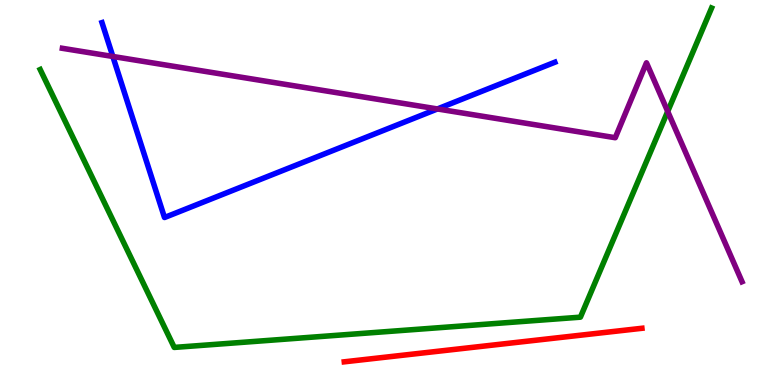[{'lines': ['blue', 'red'], 'intersections': []}, {'lines': ['green', 'red'], 'intersections': []}, {'lines': ['purple', 'red'], 'intersections': []}, {'lines': ['blue', 'green'], 'intersections': []}, {'lines': ['blue', 'purple'], 'intersections': [{'x': 1.46, 'y': 8.53}, {'x': 5.64, 'y': 7.17}]}, {'lines': ['green', 'purple'], 'intersections': [{'x': 8.62, 'y': 7.11}]}]